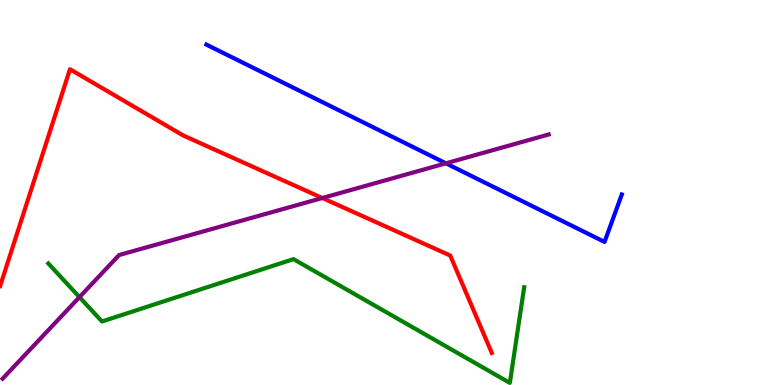[{'lines': ['blue', 'red'], 'intersections': []}, {'lines': ['green', 'red'], 'intersections': []}, {'lines': ['purple', 'red'], 'intersections': [{'x': 4.16, 'y': 4.86}]}, {'lines': ['blue', 'green'], 'intersections': []}, {'lines': ['blue', 'purple'], 'intersections': [{'x': 5.75, 'y': 5.76}]}, {'lines': ['green', 'purple'], 'intersections': [{'x': 1.03, 'y': 2.28}]}]